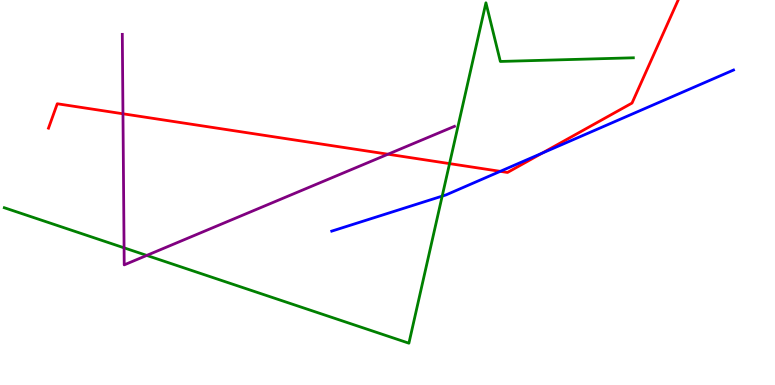[{'lines': ['blue', 'red'], 'intersections': [{'x': 6.45, 'y': 5.55}, {'x': 7.0, 'y': 6.02}]}, {'lines': ['green', 'red'], 'intersections': [{'x': 5.8, 'y': 5.75}]}, {'lines': ['purple', 'red'], 'intersections': [{'x': 1.59, 'y': 7.04}, {'x': 5.01, 'y': 5.99}]}, {'lines': ['blue', 'green'], 'intersections': [{'x': 5.71, 'y': 4.91}]}, {'lines': ['blue', 'purple'], 'intersections': []}, {'lines': ['green', 'purple'], 'intersections': [{'x': 1.6, 'y': 3.56}, {'x': 1.89, 'y': 3.37}]}]